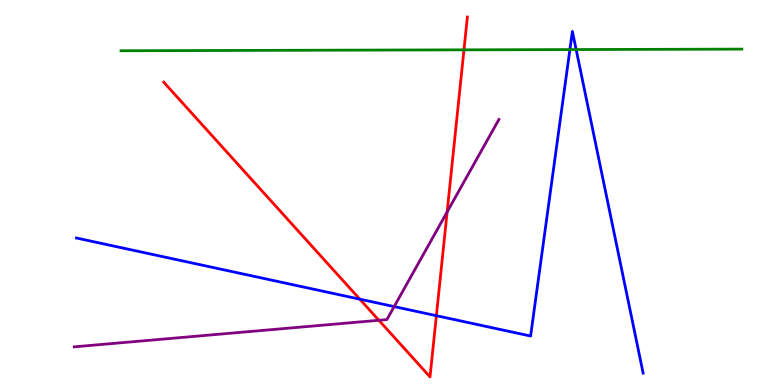[{'lines': ['blue', 'red'], 'intersections': [{'x': 4.64, 'y': 2.23}, {'x': 5.63, 'y': 1.8}]}, {'lines': ['green', 'red'], 'intersections': [{'x': 5.99, 'y': 8.71}]}, {'lines': ['purple', 'red'], 'intersections': [{'x': 4.89, 'y': 1.68}, {'x': 5.77, 'y': 4.5}]}, {'lines': ['blue', 'green'], 'intersections': [{'x': 7.35, 'y': 8.71}, {'x': 7.43, 'y': 8.71}]}, {'lines': ['blue', 'purple'], 'intersections': [{'x': 5.09, 'y': 2.04}]}, {'lines': ['green', 'purple'], 'intersections': []}]